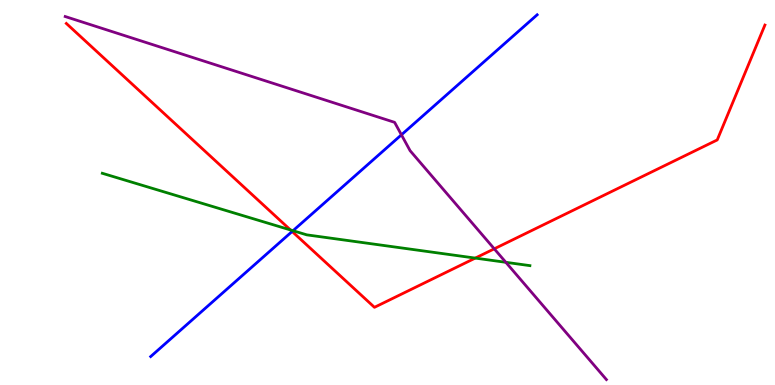[{'lines': ['blue', 'red'], 'intersections': [{'x': 3.77, 'y': 3.99}]}, {'lines': ['green', 'red'], 'intersections': [{'x': 3.75, 'y': 4.03}, {'x': 6.13, 'y': 3.3}]}, {'lines': ['purple', 'red'], 'intersections': [{'x': 6.38, 'y': 3.54}]}, {'lines': ['blue', 'green'], 'intersections': [{'x': 3.78, 'y': 4.01}]}, {'lines': ['blue', 'purple'], 'intersections': [{'x': 5.18, 'y': 6.5}]}, {'lines': ['green', 'purple'], 'intersections': [{'x': 6.53, 'y': 3.19}]}]